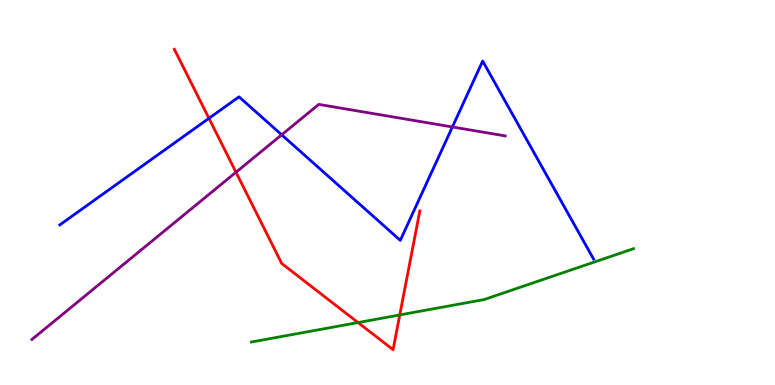[{'lines': ['blue', 'red'], 'intersections': [{'x': 2.7, 'y': 6.93}]}, {'lines': ['green', 'red'], 'intersections': [{'x': 4.62, 'y': 1.62}, {'x': 5.16, 'y': 1.82}]}, {'lines': ['purple', 'red'], 'intersections': [{'x': 3.04, 'y': 5.53}]}, {'lines': ['blue', 'green'], 'intersections': []}, {'lines': ['blue', 'purple'], 'intersections': [{'x': 3.63, 'y': 6.5}, {'x': 5.84, 'y': 6.7}]}, {'lines': ['green', 'purple'], 'intersections': []}]